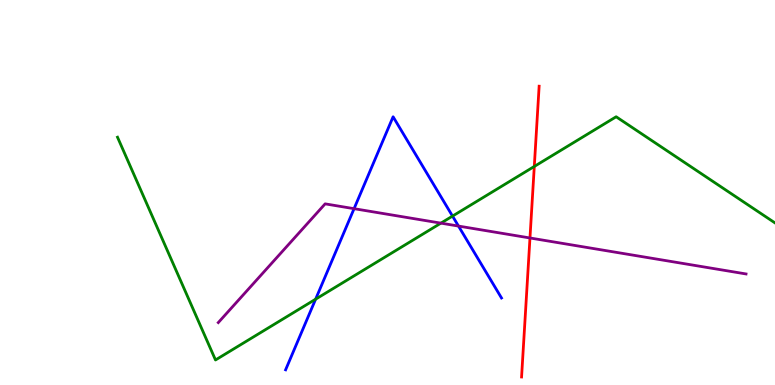[{'lines': ['blue', 'red'], 'intersections': []}, {'lines': ['green', 'red'], 'intersections': [{'x': 6.89, 'y': 5.68}]}, {'lines': ['purple', 'red'], 'intersections': [{'x': 6.84, 'y': 3.82}]}, {'lines': ['blue', 'green'], 'intersections': [{'x': 4.07, 'y': 2.23}, {'x': 5.84, 'y': 4.39}]}, {'lines': ['blue', 'purple'], 'intersections': [{'x': 4.57, 'y': 4.58}, {'x': 5.92, 'y': 4.13}]}, {'lines': ['green', 'purple'], 'intersections': [{'x': 5.69, 'y': 4.2}]}]